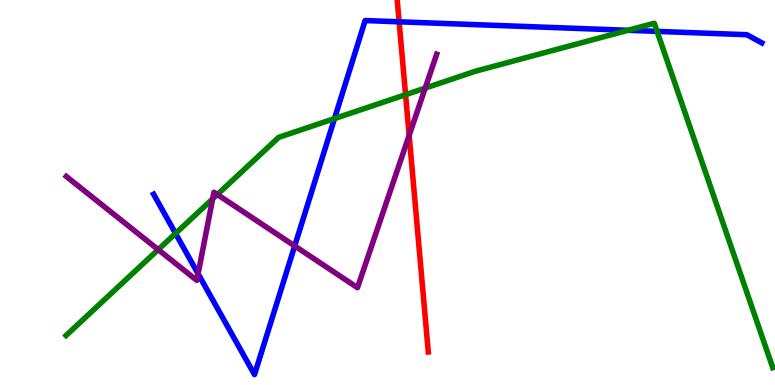[{'lines': ['blue', 'red'], 'intersections': [{'x': 5.15, 'y': 9.43}]}, {'lines': ['green', 'red'], 'intersections': [{'x': 5.23, 'y': 7.54}]}, {'lines': ['purple', 'red'], 'intersections': [{'x': 5.28, 'y': 6.48}]}, {'lines': ['blue', 'green'], 'intersections': [{'x': 2.27, 'y': 3.94}, {'x': 4.32, 'y': 6.92}, {'x': 8.1, 'y': 9.21}, {'x': 8.48, 'y': 9.18}]}, {'lines': ['blue', 'purple'], 'intersections': [{'x': 2.56, 'y': 2.89}, {'x': 3.8, 'y': 3.61}]}, {'lines': ['green', 'purple'], 'intersections': [{'x': 2.04, 'y': 3.52}, {'x': 2.74, 'y': 4.83}, {'x': 2.8, 'y': 4.95}, {'x': 5.49, 'y': 7.71}]}]